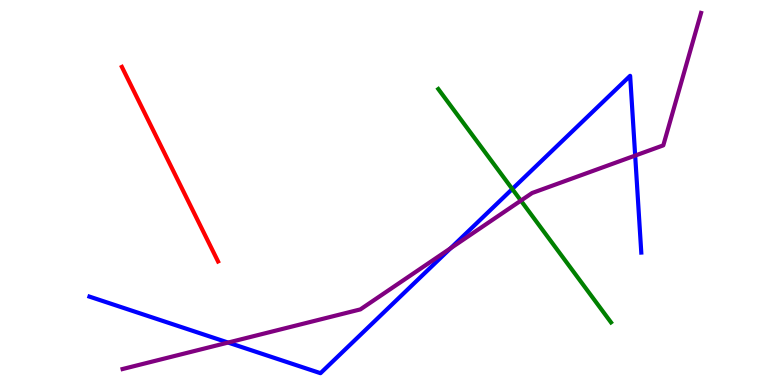[{'lines': ['blue', 'red'], 'intersections': []}, {'lines': ['green', 'red'], 'intersections': []}, {'lines': ['purple', 'red'], 'intersections': []}, {'lines': ['blue', 'green'], 'intersections': [{'x': 6.61, 'y': 5.09}]}, {'lines': ['blue', 'purple'], 'intersections': [{'x': 2.94, 'y': 1.1}, {'x': 5.81, 'y': 3.55}, {'x': 8.2, 'y': 5.96}]}, {'lines': ['green', 'purple'], 'intersections': [{'x': 6.72, 'y': 4.79}]}]